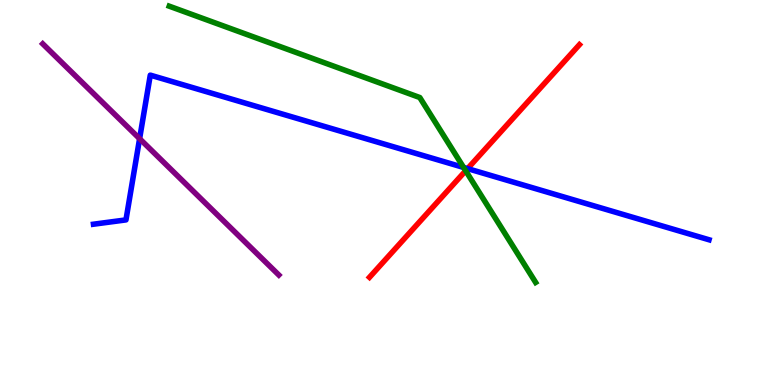[{'lines': ['blue', 'red'], 'intersections': [{'x': 6.03, 'y': 5.62}]}, {'lines': ['green', 'red'], 'intersections': [{'x': 6.01, 'y': 5.57}]}, {'lines': ['purple', 'red'], 'intersections': []}, {'lines': ['blue', 'green'], 'intersections': [{'x': 5.98, 'y': 5.65}]}, {'lines': ['blue', 'purple'], 'intersections': [{'x': 1.8, 'y': 6.4}]}, {'lines': ['green', 'purple'], 'intersections': []}]